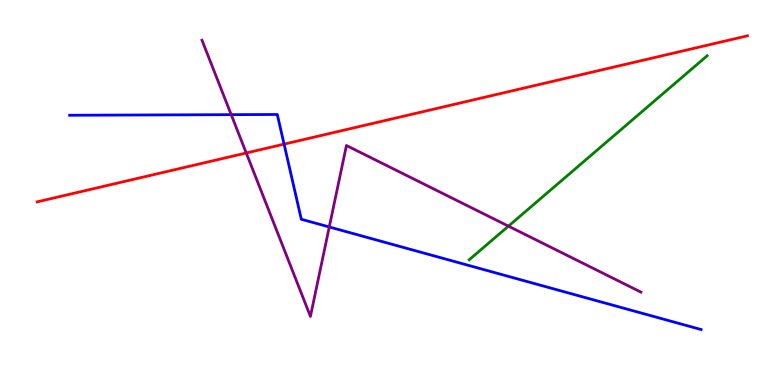[{'lines': ['blue', 'red'], 'intersections': [{'x': 3.67, 'y': 6.26}]}, {'lines': ['green', 'red'], 'intersections': []}, {'lines': ['purple', 'red'], 'intersections': [{'x': 3.18, 'y': 6.03}]}, {'lines': ['blue', 'green'], 'intersections': []}, {'lines': ['blue', 'purple'], 'intersections': [{'x': 2.98, 'y': 7.02}, {'x': 4.25, 'y': 4.1}]}, {'lines': ['green', 'purple'], 'intersections': [{'x': 6.56, 'y': 4.13}]}]